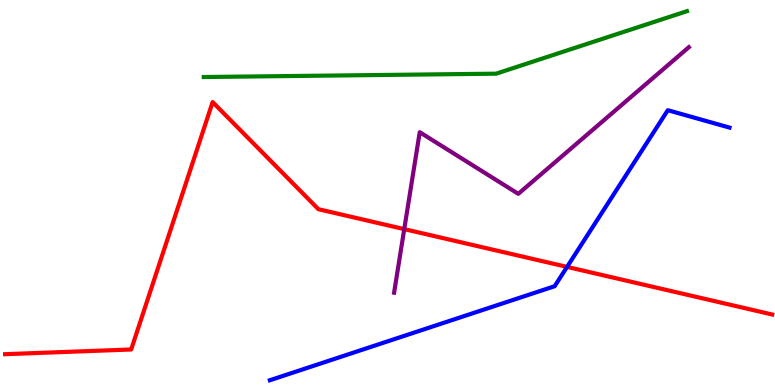[{'lines': ['blue', 'red'], 'intersections': [{'x': 7.32, 'y': 3.07}]}, {'lines': ['green', 'red'], 'intersections': []}, {'lines': ['purple', 'red'], 'intersections': [{'x': 5.22, 'y': 4.05}]}, {'lines': ['blue', 'green'], 'intersections': []}, {'lines': ['blue', 'purple'], 'intersections': []}, {'lines': ['green', 'purple'], 'intersections': []}]